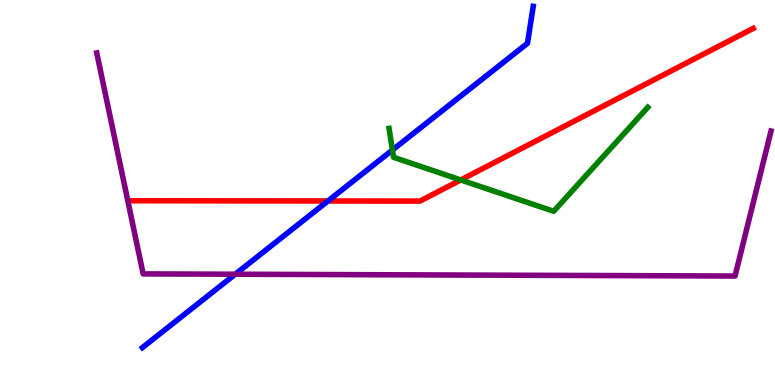[{'lines': ['blue', 'red'], 'intersections': [{'x': 4.23, 'y': 4.78}]}, {'lines': ['green', 'red'], 'intersections': [{'x': 5.95, 'y': 5.33}]}, {'lines': ['purple', 'red'], 'intersections': []}, {'lines': ['blue', 'green'], 'intersections': [{'x': 5.06, 'y': 6.1}]}, {'lines': ['blue', 'purple'], 'intersections': [{'x': 3.04, 'y': 2.88}]}, {'lines': ['green', 'purple'], 'intersections': []}]